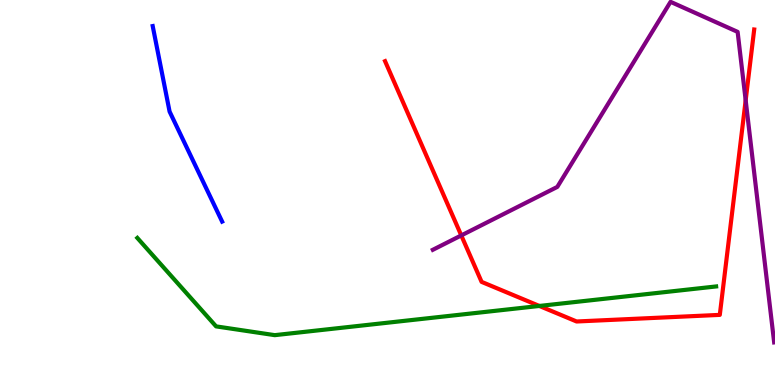[{'lines': ['blue', 'red'], 'intersections': []}, {'lines': ['green', 'red'], 'intersections': [{'x': 6.96, 'y': 2.05}]}, {'lines': ['purple', 'red'], 'intersections': [{'x': 5.95, 'y': 3.88}, {'x': 9.62, 'y': 7.4}]}, {'lines': ['blue', 'green'], 'intersections': []}, {'lines': ['blue', 'purple'], 'intersections': []}, {'lines': ['green', 'purple'], 'intersections': []}]